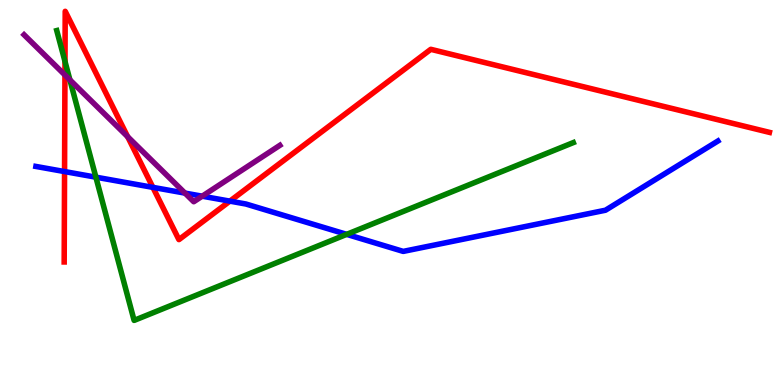[{'lines': ['blue', 'red'], 'intersections': [{'x': 0.833, 'y': 5.54}, {'x': 1.97, 'y': 5.13}, {'x': 2.97, 'y': 4.78}]}, {'lines': ['green', 'red'], 'intersections': [{'x': 0.839, 'y': 8.4}]}, {'lines': ['purple', 'red'], 'intersections': [{'x': 0.838, 'y': 8.05}, {'x': 1.65, 'y': 6.45}]}, {'lines': ['blue', 'green'], 'intersections': [{'x': 1.24, 'y': 5.4}, {'x': 4.47, 'y': 3.91}]}, {'lines': ['blue', 'purple'], 'intersections': [{'x': 2.39, 'y': 4.98}, {'x': 2.61, 'y': 4.9}]}, {'lines': ['green', 'purple'], 'intersections': [{'x': 0.902, 'y': 7.92}]}]